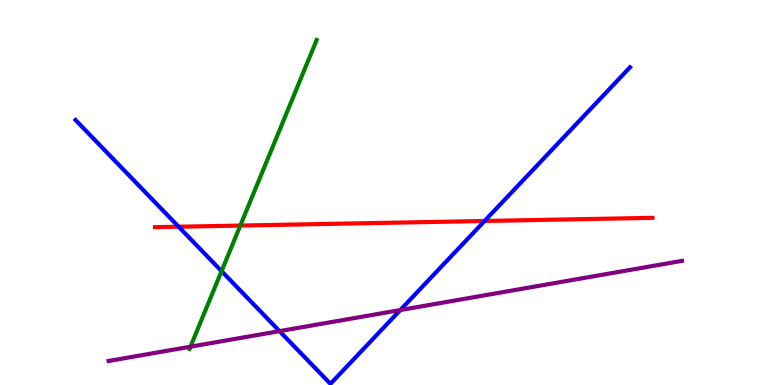[{'lines': ['blue', 'red'], 'intersections': [{'x': 2.3, 'y': 4.11}, {'x': 6.25, 'y': 4.26}]}, {'lines': ['green', 'red'], 'intersections': [{'x': 3.1, 'y': 4.14}]}, {'lines': ['purple', 'red'], 'intersections': []}, {'lines': ['blue', 'green'], 'intersections': [{'x': 2.86, 'y': 2.96}]}, {'lines': ['blue', 'purple'], 'intersections': [{'x': 3.61, 'y': 1.4}, {'x': 5.17, 'y': 1.95}]}, {'lines': ['green', 'purple'], 'intersections': [{'x': 2.46, 'y': 0.995}]}]